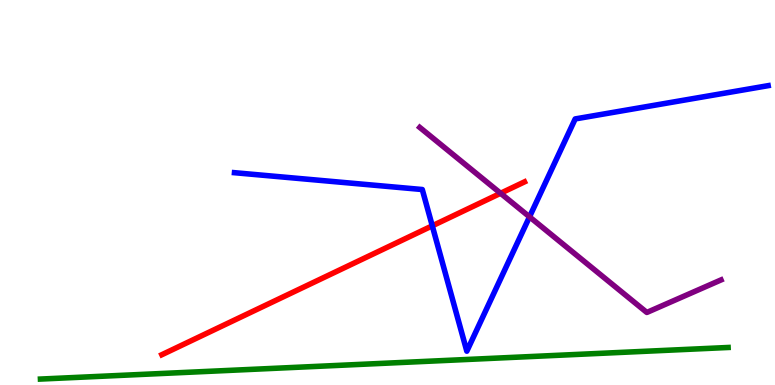[{'lines': ['blue', 'red'], 'intersections': [{'x': 5.58, 'y': 4.13}]}, {'lines': ['green', 'red'], 'intersections': []}, {'lines': ['purple', 'red'], 'intersections': [{'x': 6.46, 'y': 4.98}]}, {'lines': ['blue', 'green'], 'intersections': []}, {'lines': ['blue', 'purple'], 'intersections': [{'x': 6.83, 'y': 4.37}]}, {'lines': ['green', 'purple'], 'intersections': []}]